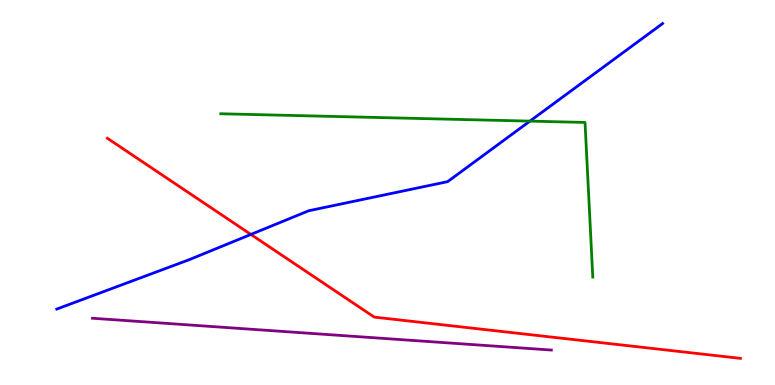[{'lines': ['blue', 'red'], 'intersections': [{'x': 3.24, 'y': 3.91}]}, {'lines': ['green', 'red'], 'intersections': []}, {'lines': ['purple', 'red'], 'intersections': []}, {'lines': ['blue', 'green'], 'intersections': [{'x': 6.84, 'y': 6.85}]}, {'lines': ['blue', 'purple'], 'intersections': []}, {'lines': ['green', 'purple'], 'intersections': []}]